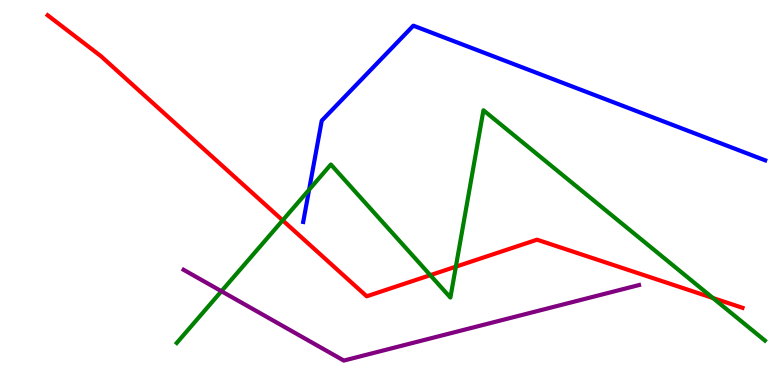[{'lines': ['blue', 'red'], 'intersections': []}, {'lines': ['green', 'red'], 'intersections': [{'x': 3.65, 'y': 4.28}, {'x': 5.55, 'y': 2.85}, {'x': 5.88, 'y': 3.07}, {'x': 9.2, 'y': 2.26}]}, {'lines': ['purple', 'red'], 'intersections': []}, {'lines': ['blue', 'green'], 'intersections': [{'x': 3.99, 'y': 5.07}]}, {'lines': ['blue', 'purple'], 'intersections': []}, {'lines': ['green', 'purple'], 'intersections': [{'x': 2.86, 'y': 2.44}]}]